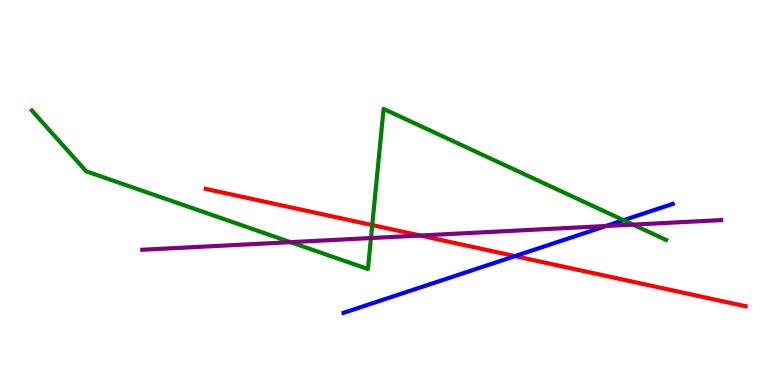[{'lines': ['blue', 'red'], 'intersections': [{'x': 6.64, 'y': 3.35}]}, {'lines': ['green', 'red'], 'intersections': [{'x': 4.8, 'y': 4.15}]}, {'lines': ['purple', 'red'], 'intersections': [{'x': 5.42, 'y': 3.88}]}, {'lines': ['blue', 'green'], 'intersections': [{'x': 8.05, 'y': 4.28}]}, {'lines': ['blue', 'purple'], 'intersections': [{'x': 7.82, 'y': 4.13}]}, {'lines': ['green', 'purple'], 'intersections': [{'x': 3.75, 'y': 3.71}, {'x': 4.79, 'y': 3.82}, {'x': 8.17, 'y': 4.17}]}]